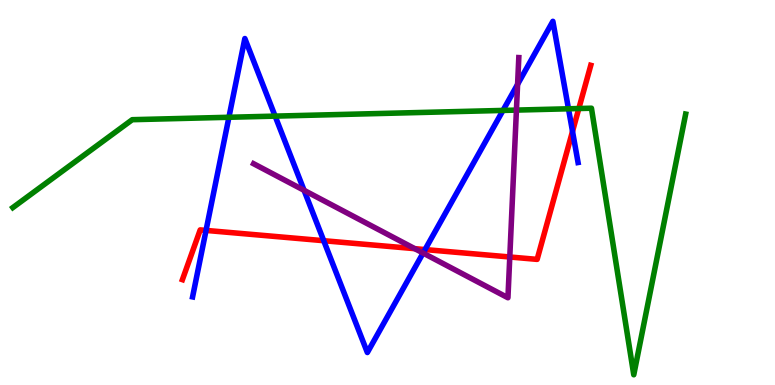[{'lines': ['blue', 'red'], 'intersections': [{'x': 2.66, 'y': 4.02}, {'x': 4.18, 'y': 3.75}, {'x': 5.48, 'y': 3.52}, {'x': 7.39, 'y': 6.59}]}, {'lines': ['green', 'red'], 'intersections': [{'x': 7.47, 'y': 7.18}]}, {'lines': ['purple', 'red'], 'intersections': [{'x': 5.35, 'y': 3.54}, {'x': 6.58, 'y': 3.33}]}, {'lines': ['blue', 'green'], 'intersections': [{'x': 2.95, 'y': 6.95}, {'x': 3.55, 'y': 6.98}, {'x': 6.49, 'y': 7.13}, {'x': 7.34, 'y': 7.17}]}, {'lines': ['blue', 'purple'], 'intersections': [{'x': 3.92, 'y': 5.06}, {'x': 5.46, 'y': 3.43}, {'x': 6.68, 'y': 7.81}]}, {'lines': ['green', 'purple'], 'intersections': [{'x': 6.66, 'y': 7.14}]}]